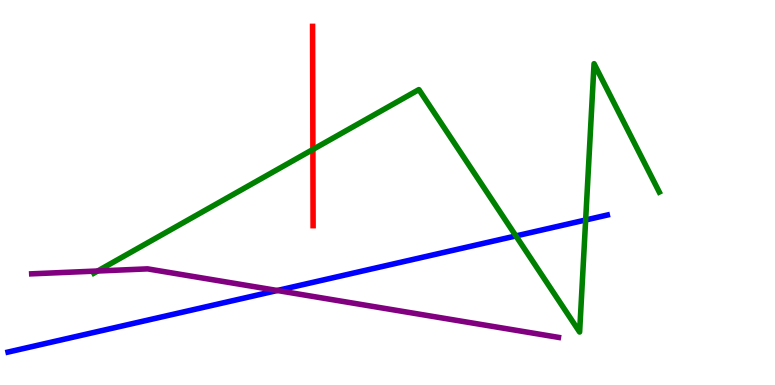[{'lines': ['blue', 'red'], 'intersections': []}, {'lines': ['green', 'red'], 'intersections': [{'x': 4.04, 'y': 6.12}]}, {'lines': ['purple', 'red'], 'intersections': []}, {'lines': ['blue', 'green'], 'intersections': [{'x': 6.66, 'y': 3.87}, {'x': 7.56, 'y': 4.29}]}, {'lines': ['blue', 'purple'], 'intersections': [{'x': 3.58, 'y': 2.45}]}, {'lines': ['green', 'purple'], 'intersections': [{'x': 1.26, 'y': 2.96}]}]